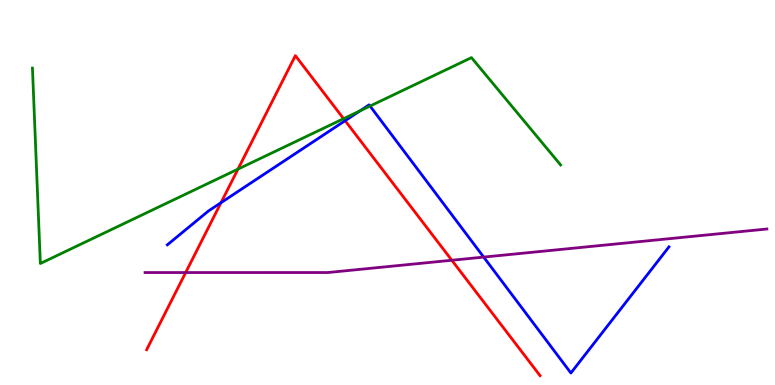[{'lines': ['blue', 'red'], 'intersections': [{'x': 2.85, 'y': 4.74}, {'x': 4.45, 'y': 6.86}]}, {'lines': ['green', 'red'], 'intersections': [{'x': 3.07, 'y': 5.61}, {'x': 4.43, 'y': 6.92}]}, {'lines': ['purple', 'red'], 'intersections': [{'x': 2.4, 'y': 2.92}, {'x': 5.83, 'y': 3.24}]}, {'lines': ['blue', 'green'], 'intersections': [{'x': 4.65, 'y': 7.12}, {'x': 4.77, 'y': 7.25}]}, {'lines': ['blue', 'purple'], 'intersections': [{'x': 6.24, 'y': 3.32}]}, {'lines': ['green', 'purple'], 'intersections': []}]